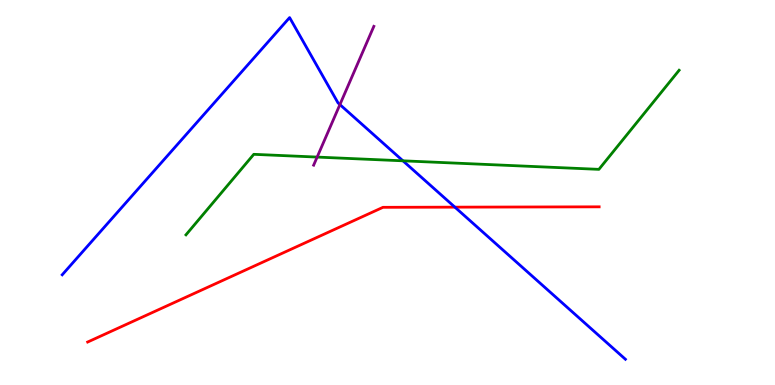[{'lines': ['blue', 'red'], 'intersections': [{'x': 5.87, 'y': 4.62}]}, {'lines': ['green', 'red'], 'intersections': []}, {'lines': ['purple', 'red'], 'intersections': []}, {'lines': ['blue', 'green'], 'intersections': [{'x': 5.2, 'y': 5.82}]}, {'lines': ['blue', 'purple'], 'intersections': [{'x': 4.39, 'y': 7.28}]}, {'lines': ['green', 'purple'], 'intersections': [{'x': 4.09, 'y': 5.92}]}]